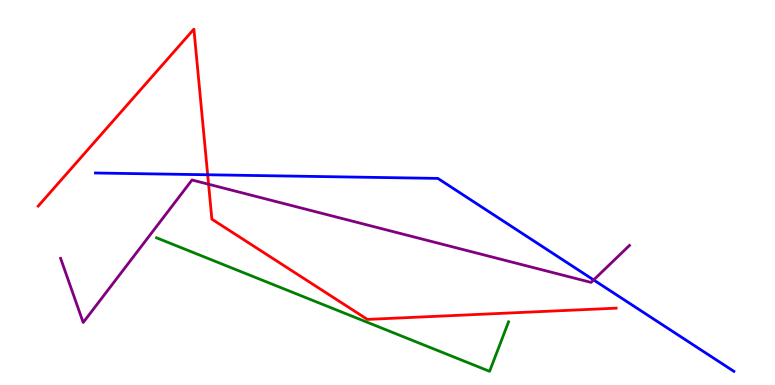[{'lines': ['blue', 'red'], 'intersections': [{'x': 2.68, 'y': 5.46}]}, {'lines': ['green', 'red'], 'intersections': []}, {'lines': ['purple', 'red'], 'intersections': [{'x': 2.69, 'y': 5.21}]}, {'lines': ['blue', 'green'], 'intersections': []}, {'lines': ['blue', 'purple'], 'intersections': [{'x': 7.66, 'y': 2.73}]}, {'lines': ['green', 'purple'], 'intersections': []}]